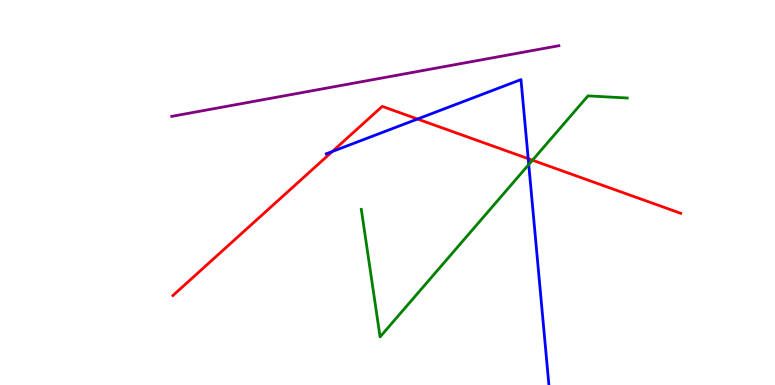[{'lines': ['blue', 'red'], 'intersections': [{'x': 4.29, 'y': 6.07}, {'x': 5.39, 'y': 6.91}, {'x': 6.82, 'y': 5.88}]}, {'lines': ['green', 'red'], 'intersections': [{'x': 6.87, 'y': 5.84}]}, {'lines': ['purple', 'red'], 'intersections': []}, {'lines': ['blue', 'green'], 'intersections': [{'x': 6.82, 'y': 5.73}]}, {'lines': ['blue', 'purple'], 'intersections': []}, {'lines': ['green', 'purple'], 'intersections': []}]